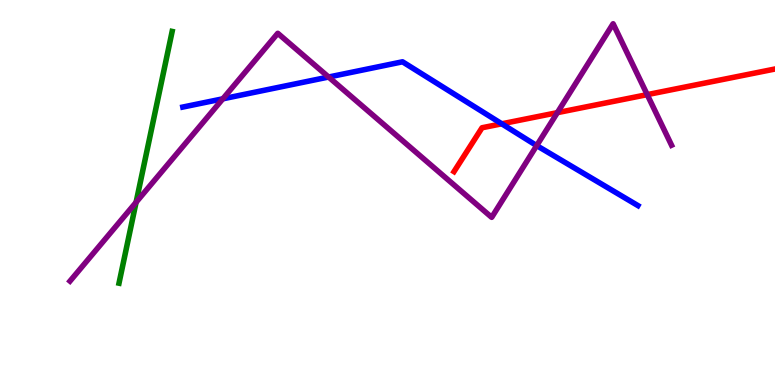[{'lines': ['blue', 'red'], 'intersections': [{'x': 6.47, 'y': 6.78}]}, {'lines': ['green', 'red'], 'intersections': []}, {'lines': ['purple', 'red'], 'intersections': [{'x': 7.19, 'y': 7.07}, {'x': 8.35, 'y': 7.54}]}, {'lines': ['blue', 'green'], 'intersections': []}, {'lines': ['blue', 'purple'], 'intersections': [{'x': 2.88, 'y': 7.43}, {'x': 4.24, 'y': 8.0}, {'x': 6.93, 'y': 6.22}]}, {'lines': ['green', 'purple'], 'intersections': [{'x': 1.76, 'y': 4.75}]}]